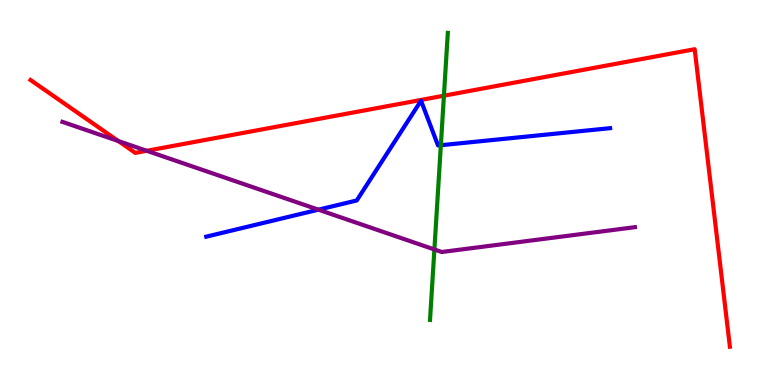[{'lines': ['blue', 'red'], 'intersections': []}, {'lines': ['green', 'red'], 'intersections': [{'x': 5.73, 'y': 7.51}]}, {'lines': ['purple', 'red'], 'intersections': [{'x': 1.53, 'y': 6.34}, {'x': 1.89, 'y': 6.08}]}, {'lines': ['blue', 'green'], 'intersections': [{'x': 5.69, 'y': 6.23}]}, {'lines': ['blue', 'purple'], 'intersections': [{'x': 4.11, 'y': 4.55}]}, {'lines': ['green', 'purple'], 'intersections': [{'x': 5.61, 'y': 3.52}]}]